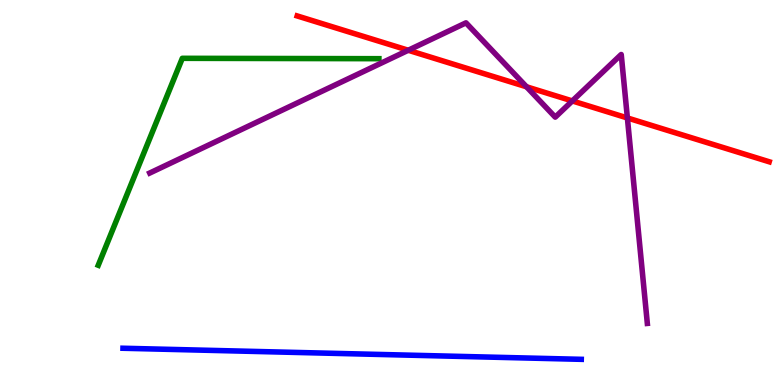[{'lines': ['blue', 'red'], 'intersections': []}, {'lines': ['green', 'red'], 'intersections': []}, {'lines': ['purple', 'red'], 'intersections': [{'x': 5.27, 'y': 8.69}, {'x': 6.79, 'y': 7.75}, {'x': 7.38, 'y': 7.38}, {'x': 8.1, 'y': 6.94}]}, {'lines': ['blue', 'green'], 'intersections': []}, {'lines': ['blue', 'purple'], 'intersections': []}, {'lines': ['green', 'purple'], 'intersections': []}]